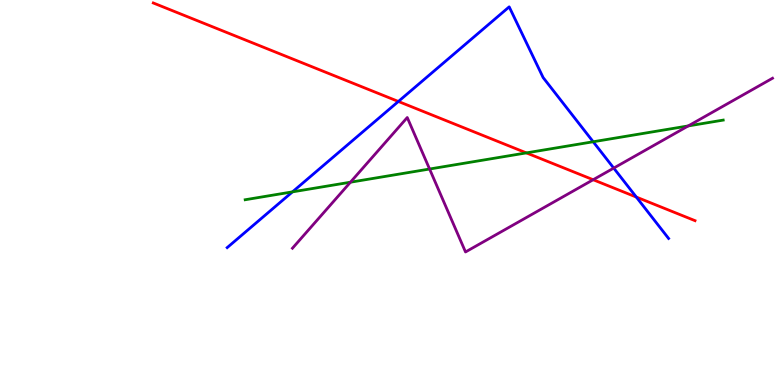[{'lines': ['blue', 'red'], 'intersections': [{'x': 5.14, 'y': 7.36}, {'x': 8.21, 'y': 4.88}]}, {'lines': ['green', 'red'], 'intersections': [{'x': 6.79, 'y': 6.03}]}, {'lines': ['purple', 'red'], 'intersections': [{'x': 7.65, 'y': 5.33}]}, {'lines': ['blue', 'green'], 'intersections': [{'x': 3.77, 'y': 5.02}, {'x': 7.65, 'y': 6.32}]}, {'lines': ['blue', 'purple'], 'intersections': [{'x': 7.92, 'y': 5.63}]}, {'lines': ['green', 'purple'], 'intersections': [{'x': 4.52, 'y': 5.27}, {'x': 5.54, 'y': 5.61}, {'x': 8.88, 'y': 6.73}]}]